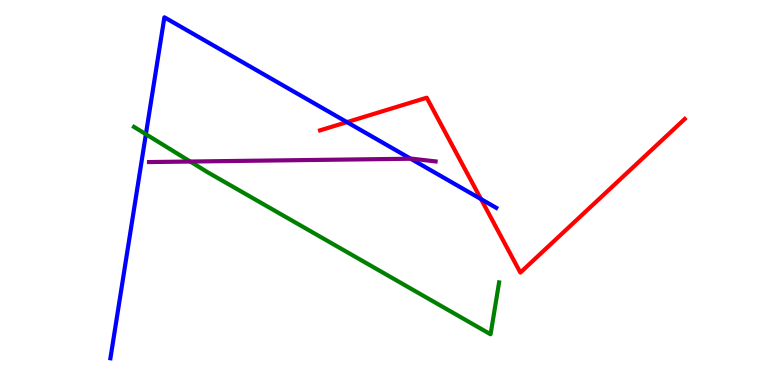[{'lines': ['blue', 'red'], 'intersections': [{'x': 4.48, 'y': 6.83}, {'x': 6.21, 'y': 4.83}]}, {'lines': ['green', 'red'], 'intersections': []}, {'lines': ['purple', 'red'], 'intersections': []}, {'lines': ['blue', 'green'], 'intersections': [{'x': 1.88, 'y': 6.51}]}, {'lines': ['blue', 'purple'], 'intersections': [{'x': 5.3, 'y': 5.88}]}, {'lines': ['green', 'purple'], 'intersections': [{'x': 2.45, 'y': 5.8}]}]